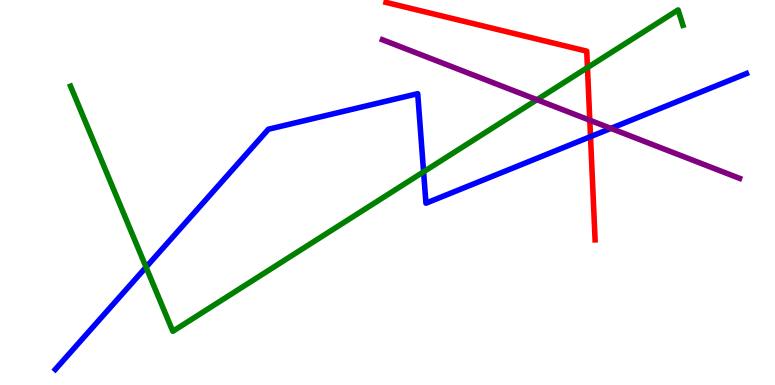[{'lines': ['blue', 'red'], 'intersections': [{'x': 7.62, 'y': 6.45}]}, {'lines': ['green', 'red'], 'intersections': [{'x': 7.58, 'y': 8.24}]}, {'lines': ['purple', 'red'], 'intersections': [{'x': 7.61, 'y': 6.88}]}, {'lines': ['blue', 'green'], 'intersections': [{'x': 1.88, 'y': 3.06}, {'x': 5.47, 'y': 5.54}]}, {'lines': ['blue', 'purple'], 'intersections': [{'x': 7.88, 'y': 6.67}]}, {'lines': ['green', 'purple'], 'intersections': [{'x': 6.93, 'y': 7.41}]}]